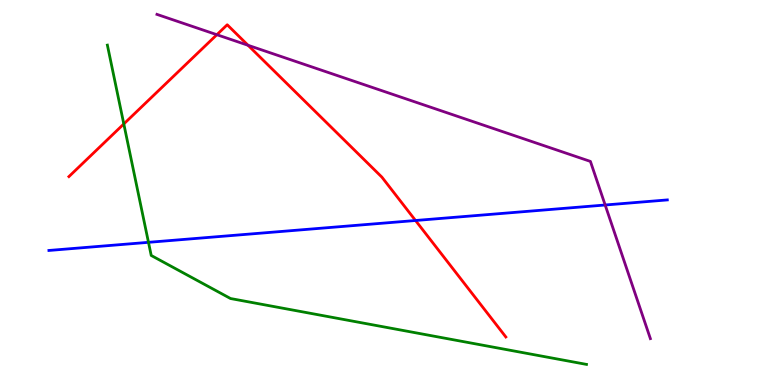[{'lines': ['blue', 'red'], 'intersections': [{'x': 5.36, 'y': 4.27}]}, {'lines': ['green', 'red'], 'intersections': [{'x': 1.6, 'y': 6.78}]}, {'lines': ['purple', 'red'], 'intersections': [{'x': 2.8, 'y': 9.1}, {'x': 3.2, 'y': 8.82}]}, {'lines': ['blue', 'green'], 'intersections': [{'x': 1.92, 'y': 3.71}]}, {'lines': ['blue', 'purple'], 'intersections': [{'x': 7.81, 'y': 4.68}]}, {'lines': ['green', 'purple'], 'intersections': []}]